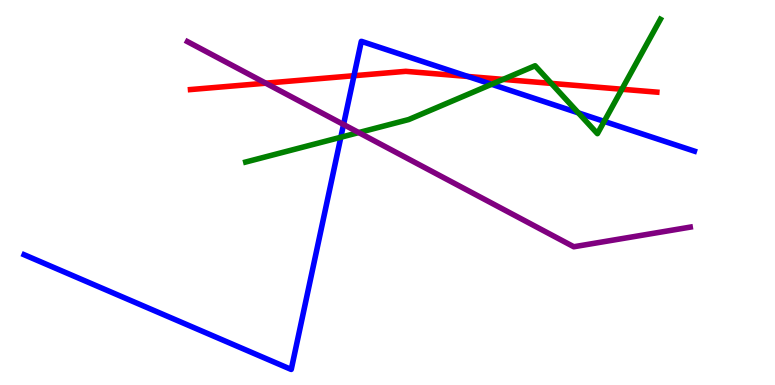[{'lines': ['blue', 'red'], 'intersections': [{'x': 4.57, 'y': 8.03}, {'x': 6.04, 'y': 8.01}]}, {'lines': ['green', 'red'], 'intersections': [{'x': 6.49, 'y': 7.94}, {'x': 7.11, 'y': 7.83}, {'x': 8.02, 'y': 7.68}]}, {'lines': ['purple', 'red'], 'intersections': [{'x': 3.43, 'y': 7.84}]}, {'lines': ['blue', 'green'], 'intersections': [{'x': 4.4, 'y': 6.44}, {'x': 6.34, 'y': 7.81}, {'x': 7.46, 'y': 7.07}, {'x': 7.8, 'y': 6.85}]}, {'lines': ['blue', 'purple'], 'intersections': [{'x': 4.43, 'y': 6.77}]}, {'lines': ['green', 'purple'], 'intersections': [{'x': 4.63, 'y': 6.56}]}]